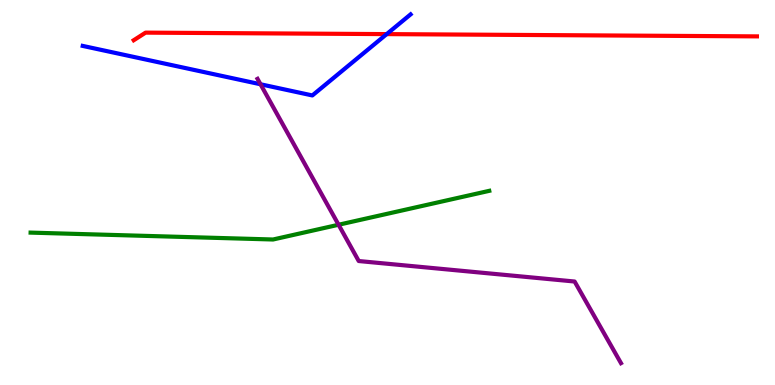[{'lines': ['blue', 'red'], 'intersections': [{'x': 4.99, 'y': 9.11}]}, {'lines': ['green', 'red'], 'intersections': []}, {'lines': ['purple', 'red'], 'intersections': []}, {'lines': ['blue', 'green'], 'intersections': []}, {'lines': ['blue', 'purple'], 'intersections': [{'x': 3.36, 'y': 7.81}]}, {'lines': ['green', 'purple'], 'intersections': [{'x': 4.37, 'y': 4.16}]}]